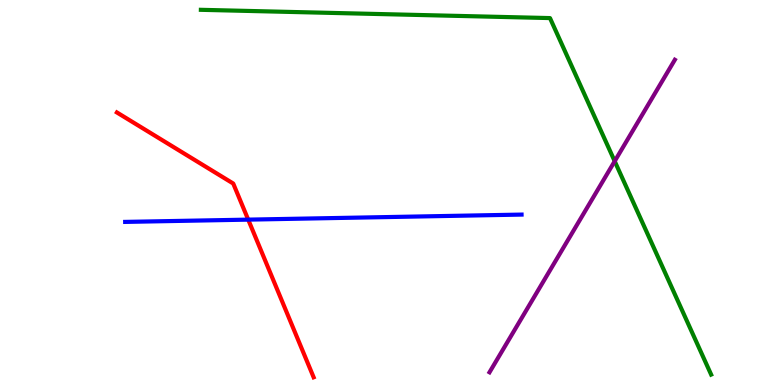[{'lines': ['blue', 'red'], 'intersections': [{'x': 3.2, 'y': 4.3}]}, {'lines': ['green', 'red'], 'intersections': []}, {'lines': ['purple', 'red'], 'intersections': []}, {'lines': ['blue', 'green'], 'intersections': []}, {'lines': ['blue', 'purple'], 'intersections': []}, {'lines': ['green', 'purple'], 'intersections': [{'x': 7.93, 'y': 5.81}]}]